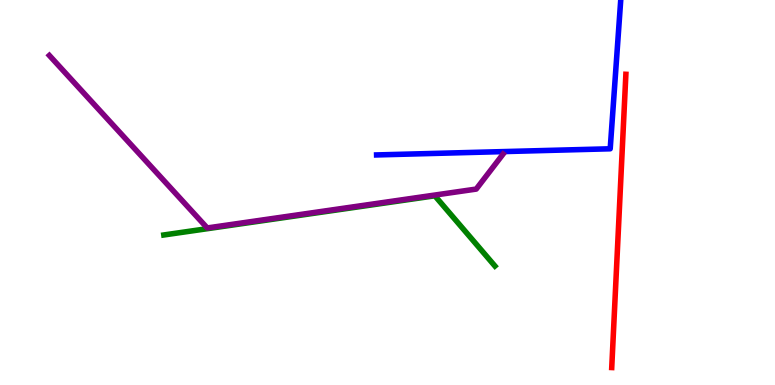[{'lines': ['blue', 'red'], 'intersections': []}, {'lines': ['green', 'red'], 'intersections': []}, {'lines': ['purple', 'red'], 'intersections': []}, {'lines': ['blue', 'green'], 'intersections': []}, {'lines': ['blue', 'purple'], 'intersections': []}, {'lines': ['green', 'purple'], 'intersections': []}]